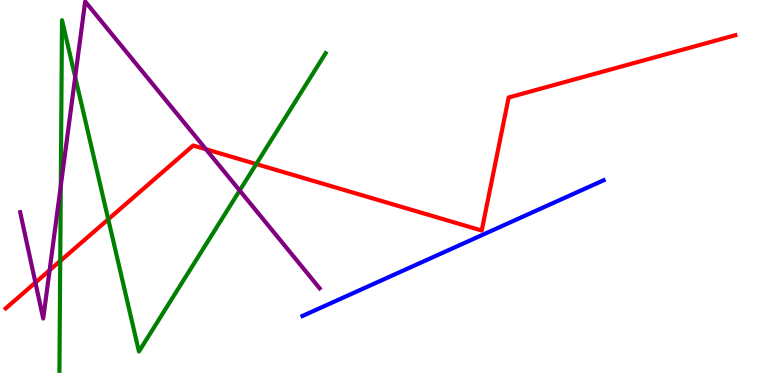[{'lines': ['blue', 'red'], 'intersections': []}, {'lines': ['green', 'red'], 'intersections': [{'x': 0.777, 'y': 3.22}, {'x': 1.4, 'y': 4.3}, {'x': 3.31, 'y': 5.74}]}, {'lines': ['purple', 'red'], 'intersections': [{'x': 0.457, 'y': 2.66}, {'x': 0.64, 'y': 2.98}, {'x': 2.66, 'y': 6.12}]}, {'lines': ['blue', 'green'], 'intersections': []}, {'lines': ['blue', 'purple'], 'intersections': []}, {'lines': ['green', 'purple'], 'intersections': [{'x': 0.784, 'y': 5.17}, {'x': 0.97, 'y': 8.0}, {'x': 3.09, 'y': 5.05}]}]